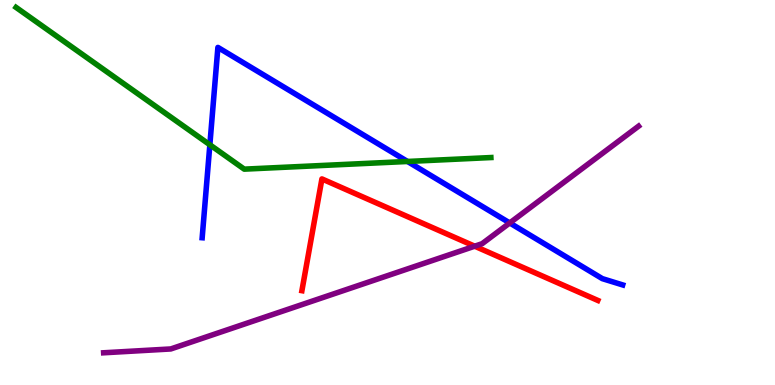[{'lines': ['blue', 'red'], 'intersections': []}, {'lines': ['green', 'red'], 'intersections': []}, {'lines': ['purple', 'red'], 'intersections': [{'x': 6.13, 'y': 3.61}]}, {'lines': ['blue', 'green'], 'intersections': [{'x': 2.71, 'y': 6.24}, {'x': 5.26, 'y': 5.81}]}, {'lines': ['blue', 'purple'], 'intersections': [{'x': 6.58, 'y': 4.21}]}, {'lines': ['green', 'purple'], 'intersections': []}]